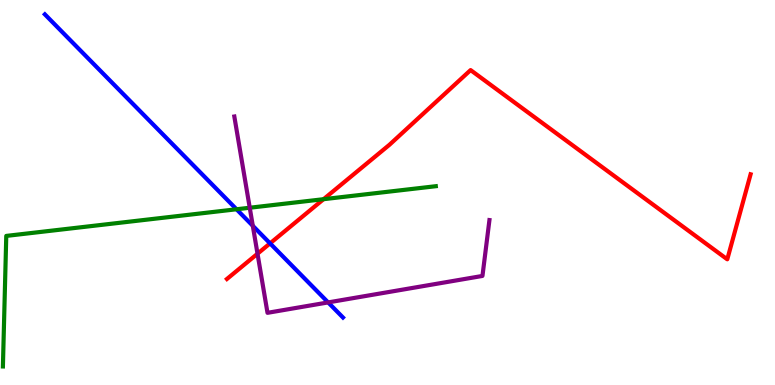[{'lines': ['blue', 'red'], 'intersections': [{'x': 3.48, 'y': 3.68}]}, {'lines': ['green', 'red'], 'intersections': [{'x': 4.17, 'y': 4.83}]}, {'lines': ['purple', 'red'], 'intersections': [{'x': 3.32, 'y': 3.41}]}, {'lines': ['blue', 'green'], 'intersections': [{'x': 3.05, 'y': 4.56}]}, {'lines': ['blue', 'purple'], 'intersections': [{'x': 3.26, 'y': 4.13}, {'x': 4.23, 'y': 2.14}]}, {'lines': ['green', 'purple'], 'intersections': [{'x': 3.22, 'y': 4.6}]}]